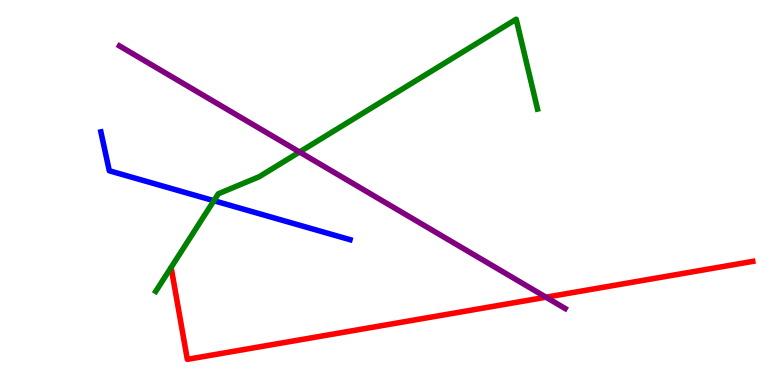[{'lines': ['blue', 'red'], 'intersections': []}, {'lines': ['green', 'red'], 'intersections': []}, {'lines': ['purple', 'red'], 'intersections': [{'x': 7.05, 'y': 2.28}]}, {'lines': ['blue', 'green'], 'intersections': [{'x': 2.76, 'y': 4.79}]}, {'lines': ['blue', 'purple'], 'intersections': []}, {'lines': ['green', 'purple'], 'intersections': [{'x': 3.87, 'y': 6.05}]}]